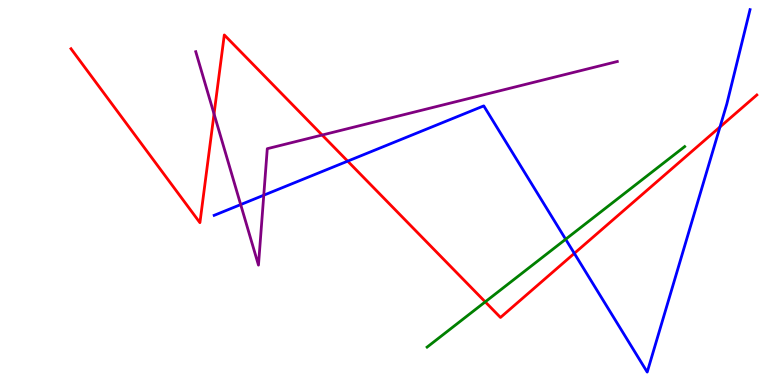[{'lines': ['blue', 'red'], 'intersections': [{'x': 4.49, 'y': 5.81}, {'x': 7.41, 'y': 3.42}, {'x': 9.29, 'y': 6.7}]}, {'lines': ['green', 'red'], 'intersections': [{'x': 6.26, 'y': 2.16}]}, {'lines': ['purple', 'red'], 'intersections': [{'x': 2.76, 'y': 7.04}, {'x': 4.16, 'y': 6.49}]}, {'lines': ['blue', 'green'], 'intersections': [{'x': 7.3, 'y': 3.79}]}, {'lines': ['blue', 'purple'], 'intersections': [{'x': 3.11, 'y': 4.69}, {'x': 3.4, 'y': 4.93}]}, {'lines': ['green', 'purple'], 'intersections': []}]